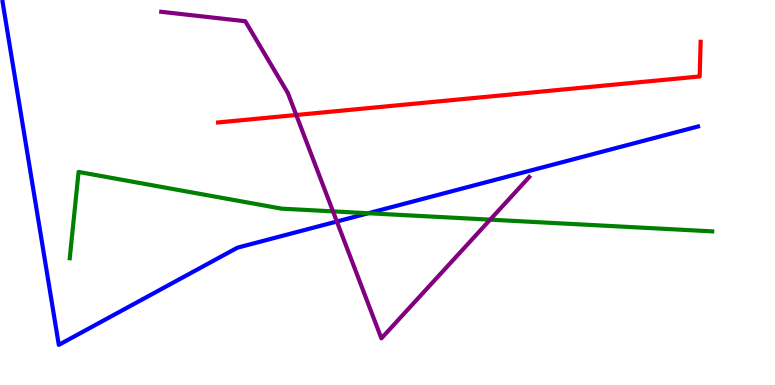[{'lines': ['blue', 'red'], 'intersections': []}, {'lines': ['green', 'red'], 'intersections': []}, {'lines': ['purple', 'red'], 'intersections': [{'x': 3.82, 'y': 7.01}]}, {'lines': ['blue', 'green'], 'intersections': [{'x': 4.75, 'y': 4.46}]}, {'lines': ['blue', 'purple'], 'intersections': [{'x': 4.35, 'y': 4.25}]}, {'lines': ['green', 'purple'], 'intersections': [{'x': 4.3, 'y': 4.51}, {'x': 6.32, 'y': 4.29}]}]